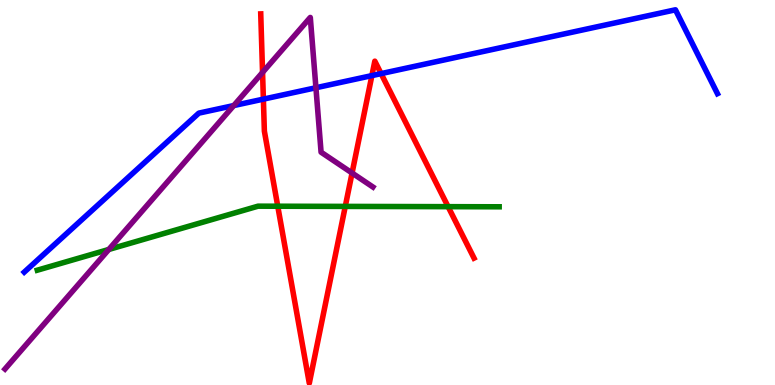[{'lines': ['blue', 'red'], 'intersections': [{'x': 3.4, 'y': 7.43}, {'x': 4.8, 'y': 8.04}, {'x': 4.92, 'y': 8.09}]}, {'lines': ['green', 'red'], 'intersections': [{'x': 3.58, 'y': 4.64}, {'x': 4.46, 'y': 4.64}, {'x': 5.78, 'y': 4.63}]}, {'lines': ['purple', 'red'], 'intersections': [{'x': 3.39, 'y': 8.12}, {'x': 4.54, 'y': 5.51}]}, {'lines': ['blue', 'green'], 'intersections': []}, {'lines': ['blue', 'purple'], 'intersections': [{'x': 3.02, 'y': 7.26}, {'x': 4.08, 'y': 7.72}]}, {'lines': ['green', 'purple'], 'intersections': [{'x': 1.4, 'y': 3.52}]}]